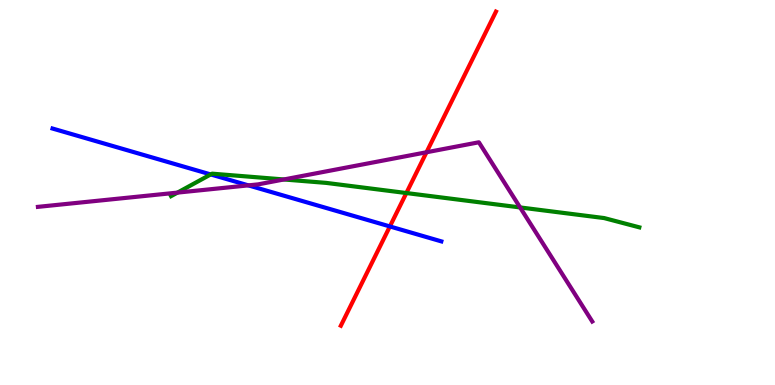[{'lines': ['blue', 'red'], 'intersections': [{'x': 5.03, 'y': 4.12}]}, {'lines': ['green', 'red'], 'intersections': [{'x': 5.24, 'y': 4.99}]}, {'lines': ['purple', 'red'], 'intersections': [{'x': 5.5, 'y': 6.05}]}, {'lines': ['blue', 'green'], 'intersections': [{'x': 2.72, 'y': 5.47}]}, {'lines': ['blue', 'purple'], 'intersections': [{'x': 3.2, 'y': 5.19}]}, {'lines': ['green', 'purple'], 'intersections': [{'x': 2.29, 'y': 5.0}, {'x': 3.66, 'y': 5.34}, {'x': 6.71, 'y': 4.61}]}]